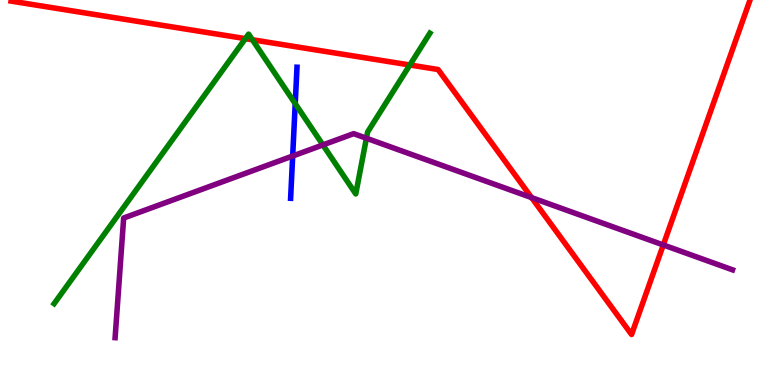[{'lines': ['blue', 'red'], 'intersections': []}, {'lines': ['green', 'red'], 'intersections': [{'x': 3.17, 'y': 9.0}, {'x': 3.26, 'y': 8.97}, {'x': 5.29, 'y': 8.31}]}, {'lines': ['purple', 'red'], 'intersections': [{'x': 6.86, 'y': 4.87}, {'x': 8.56, 'y': 3.64}]}, {'lines': ['blue', 'green'], 'intersections': [{'x': 3.81, 'y': 7.31}]}, {'lines': ['blue', 'purple'], 'intersections': [{'x': 3.78, 'y': 5.95}]}, {'lines': ['green', 'purple'], 'intersections': [{'x': 4.17, 'y': 6.24}, {'x': 4.73, 'y': 6.41}]}]